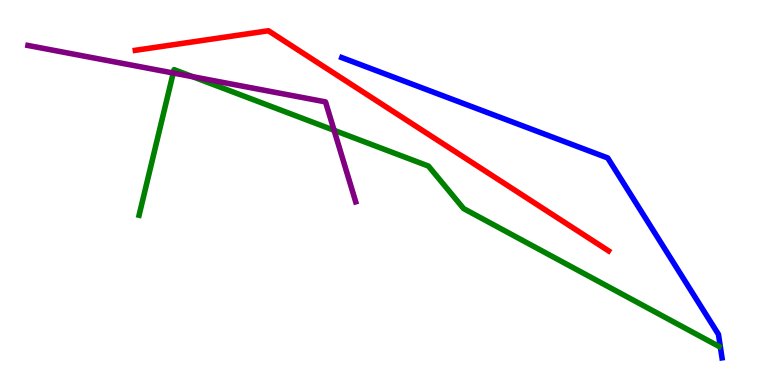[{'lines': ['blue', 'red'], 'intersections': []}, {'lines': ['green', 'red'], 'intersections': []}, {'lines': ['purple', 'red'], 'intersections': []}, {'lines': ['blue', 'green'], 'intersections': []}, {'lines': ['blue', 'purple'], 'intersections': []}, {'lines': ['green', 'purple'], 'intersections': [{'x': 2.24, 'y': 8.1}, {'x': 2.49, 'y': 8.01}, {'x': 4.31, 'y': 6.62}]}]